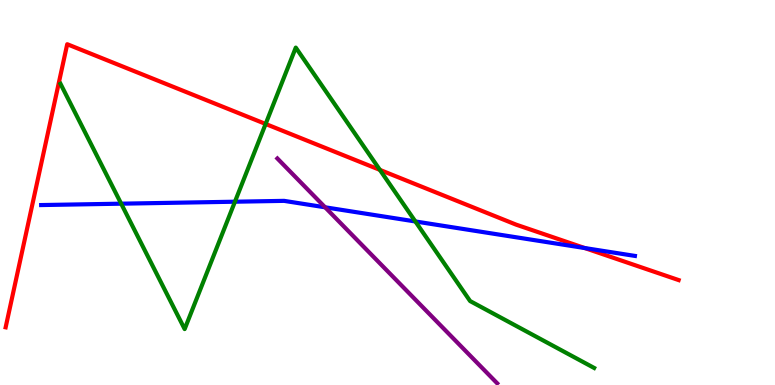[{'lines': ['blue', 'red'], 'intersections': [{'x': 7.54, 'y': 3.56}]}, {'lines': ['green', 'red'], 'intersections': [{'x': 3.43, 'y': 6.78}, {'x': 4.9, 'y': 5.59}]}, {'lines': ['purple', 'red'], 'intersections': []}, {'lines': ['blue', 'green'], 'intersections': [{'x': 1.56, 'y': 4.71}, {'x': 3.03, 'y': 4.76}, {'x': 5.36, 'y': 4.25}]}, {'lines': ['blue', 'purple'], 'intersections': [{'x': 4.19, 'y': 4.62}]}, {'lines': ['green', 'purple'], 'intersections': []}]